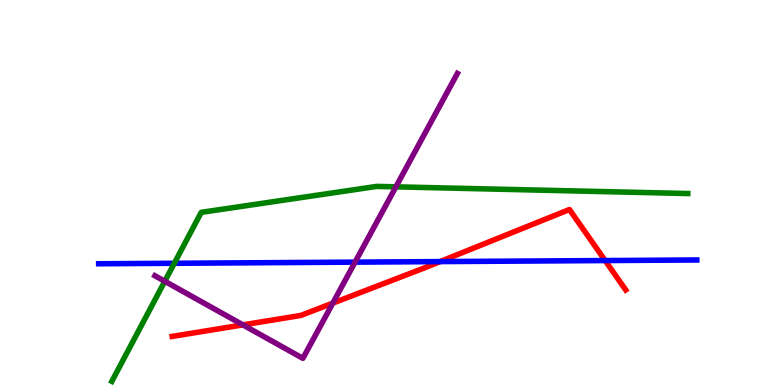[{'lines': ['blue', 'red'], 'intersections': [{'x': 5.68, 'y': 3.21}, {'x': 7.81, 'y': 3.23}]}, {'lines': ['green', 'red'], 'intersections': []}, {'lines': ['purple', 'red'], 'intersections': [{'x': 3.13, 'y': 1.56}, {'x': 4.29, 'y': 2.13}]}, {'lines': ['blue', 'green'], 'intersections': [{'x': 2.25, 'y': 3.16}]}, {'lines': ['blue', 'purple'], 'intersections': [{'x': 4.58, 'y': 3.19}]}, {'lines': ['green', 'purple'], 'intersections': [{'x': 2.13, 'y': 2.69}, {'x': 5.11, 'y': 5.15}]}]